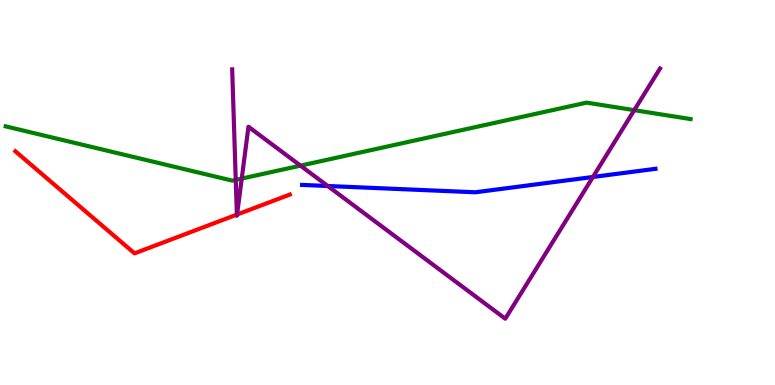[{'lines': ['blue', 'red'], 'intersections': []}, {'lines': ['green', 'red'], 'intersections': []}, {'lines': ['purple', 'red'], 'intersections': [{'x': 3.06, 'y': 4.43}, {'x': 3.06, 'y': 4.43}]}, {'lines': ['blue', 'green'], 'intersections': []}, {'lines': ['blue', 'purple'], 'intersections': [{'x': 4.23, 'y': 5.17}, {'x': 7.65, 'y': 5.4}]}, {'lines': ['green', 'purple'], 'intersections': [{'x': 3.04, 'y': 5.33}, {'x': 3.12, 'y': 5.36}, {'x': 3.88, 'y': 5.7}, {'x': 8.18, 'y': 7.14}]}]